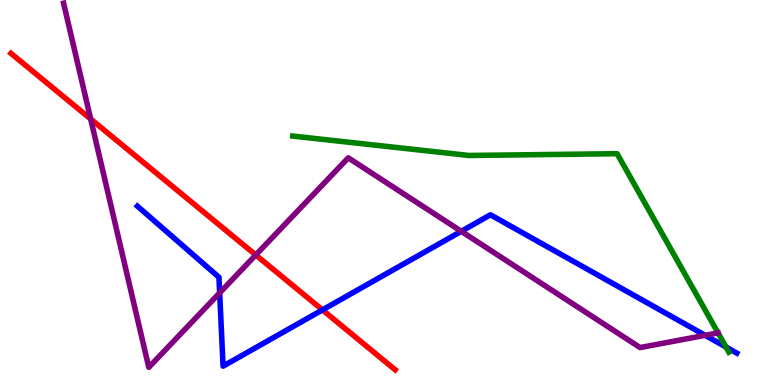[{'lines': ['blue', 'red'], 'intersections': [{'x': 4.16, 'y': 1.95}]}, {'lines': ['green', 'red'], 'intersections': []}, {'lines': ['purple', 'red'], 'intersections': [{'x': 1.17, 'y': 6.91}, {'x': 3.3, 'y': 3.38}]}, {'lines': ['blue', 'green'], 'intersections': [{'x': 9.37, 'y': 0.986}]}, {'lines': ['blue', 'purple'], 'intersections': [{'x': 2.83, 'y': 2.39}, {'x': 5.95, 'y': 3.99}, {'x': 9.1, 'y': 1.29}]}, {'lines': ['green', 'purple'], 'intersections': [{'x': 9.27, 'y': 1.35}]}]